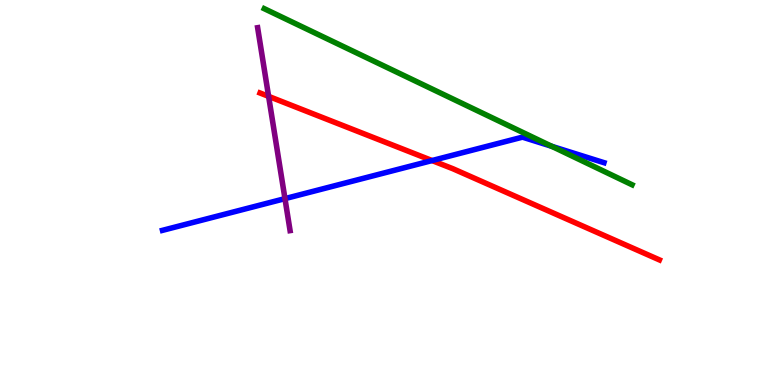[{'lines': ['blue', 'red'], 'intersections': [{'x': 5.57, 'y': 5.83}]}, {'lines': ['green', 'red'], 'intersections': []}, {'lines': ['purple', 'red'], 'intersections': [{'x': 3.47, 'y': 7.5}]}, {'lines': ['blue', 'green'], 'intersections': [{'x': 7.12, 'y': 6.2}]}, {'lines': ['blue', 'purple'], 'intersections': [{'x': 3.68, 'y': 4.84}]}, {'lines': ['green', 'purple'], 'intersections': []}]